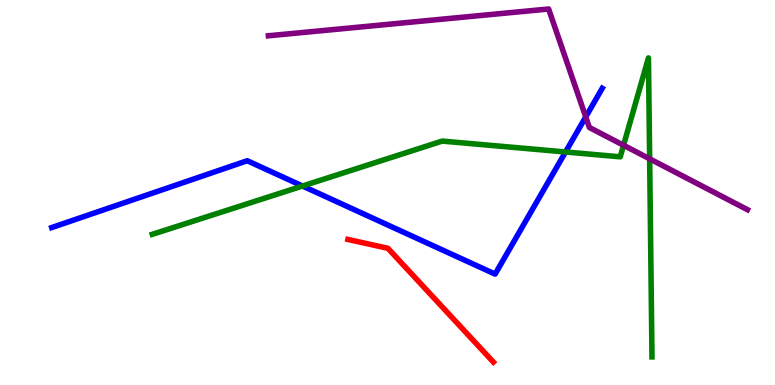[{'lines': ['blue', 'red'], 'intersections': []}, {'lines': ['green', 'red'], 'intersections': []}, {'lines': ['purple', 'red'], 'intersections': []}, {'lines': ['blue', 'green'], 'intersections': [{'x': 3.9, 'y': 5.17}, {'x': 7.3, 'y': 6.05}]}, {'lines': ['blue', 'purple'], 'intersections': [{'x': 7.56, 'y': 6.96}]}, {'lines': ['green', 'purple'], 'intersections': [{'x': 8.05, 'y': 6.23}, {'x': 8.38, 'y': 5.87}]}]